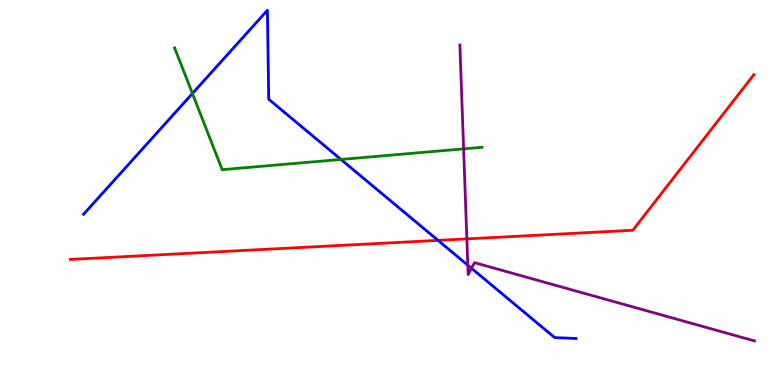[{'lines': ['blue', 'red'], 'intersections': [{'x': 5.65, 'y': 3.76}]}, {'lines': ['green', 'red'], 'intersections': []}, {'lines': ['purple', 'red'], 'intersections': [{'x': 6.02, 'y': 3.8}]}, {'lines': ['blue', 'green'], 'intersections': [{'x': 2.48, 'y': 7.57}, {'x': 4.4, 'y': 5.86}]}, {'lines': ['blue', 'purple'], 'intersections': [{'x': 6.04, 'y': 3.11}, {'x': 6.08, 'y': 3.03}]}, {'lines': ['green', 'purple'], 'intersections': [{'x': 5.98, 'y': 6.13}]}]